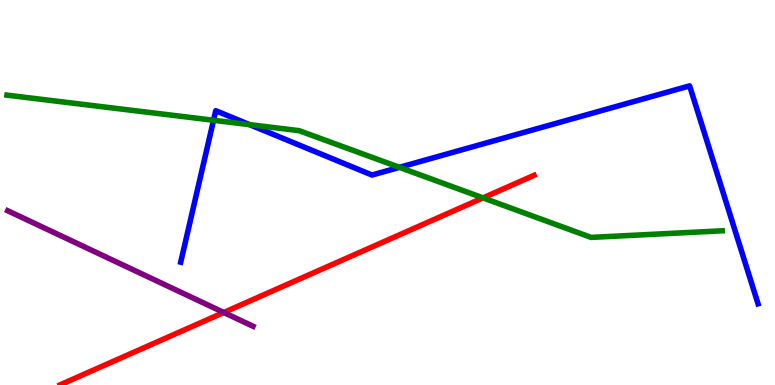[{'lines': ['blue', 'red'], 'intersections': []}, {'lines': ['green', 'red'], 'intersections': [{'x': 6.23, 'y': 4.86}]}, {'lines': ['purple', 'red'], 'intersections': [{'x': 2.89, 'y': 1.88}]}, {'lines': ['blue', 'green'], 'intersections': [{'x': 2.76, 'y': 6.88}, {'x': 3.22, 'y': 6.76}, {'x': 5.15, 'y': 5.65}]}, {'lines': ['blue', 'purple'], 'intersections': []}, {'lines': ['green', 'purple'], 'intersections': []}]